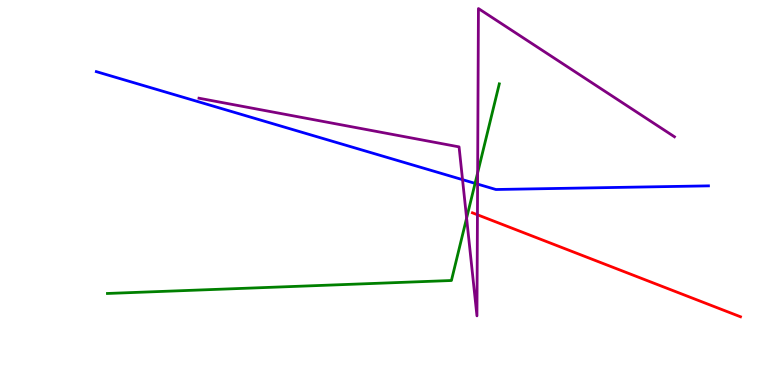[{'lines': ['blue', 'red'], 'intersections': []}, {'lines': ['green', 'red'], 'intersections': []}, {'lines': ['purple', 'red'], 'intersections': [{'x': 6.16, 'y': 4.42}]}, {'lines': ['blue', 'green'], 'intersections': [{'x': 6.13, 'y': 5.24}]}, {'lines': ['blue', 'purple'], 'intersections': [{'x': 5.97, 'y': 5.33}, {'x': 6.16, 'y': 5.22}]}, {'lines': ['green', 'purple'], 'intersections': [{'x': 6.02, 'y': 4.33}, {'x': 6.16, 'y': 5.51}]}]